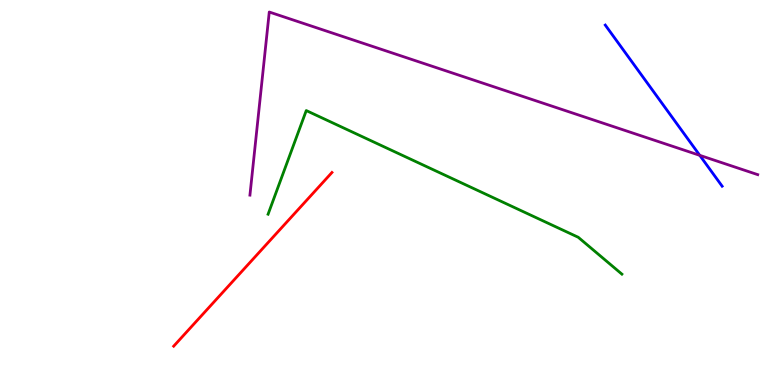[{'lines': ['blue', 'red'], 'intersections': []}, {'lines': ['green', 'red'], 'intersections': []}, {'lines': ['purple', 'red'], 'intersections': []}, {'lines': ['blue', 'green'], 'intersections': []}, {'lines': ['blue', 'purple'], 'intersections': [{'x': 9.03, 'y': 5.97}]}, {'lines': ['green', 'purple'], 'intersections': []}]